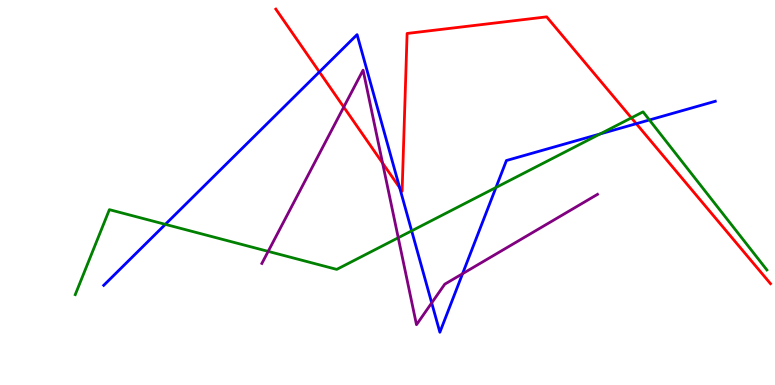[{'lines': ['blue', 'red'], 'intersections': [{'x': 4.12, 'y': 8.13}, {'x': 5.16, 'y': 5.12}, {'x': 8.21, 'y': 6.79}]}, {'lines': ['green', 'red'], 'intersections': [{'x': 8.15, 'y': 6.94}]}, {'lines': ['purple', 'red'], 'intersections': [{'x': 4.44, 'y': 7.22}, {'x': 4.94, 'y': 5.76}]}, {'lines': ['blue', 'green'], 'intersections': [{'x': 2.13, 'y': 4.17}, {'x': 5.31, 'y': 4.0}, {'x': 6.4, 'y': 5.13}, {'x': 7.74, 'y': 6.52}, {'x': 8.38, 'y': 6.88}]}, {'lines': ['blue', 'purple'], 'intersections': [{'x': 5.57, 'y': 2.13}, {'x': 5.97, 'y': 2.89}]}, {'lines': ['green', 'purple'], 'intersections': [{'x': 3.46, 'y': 3.47}, {'x': 5.14, 'y': 3.82}]}]